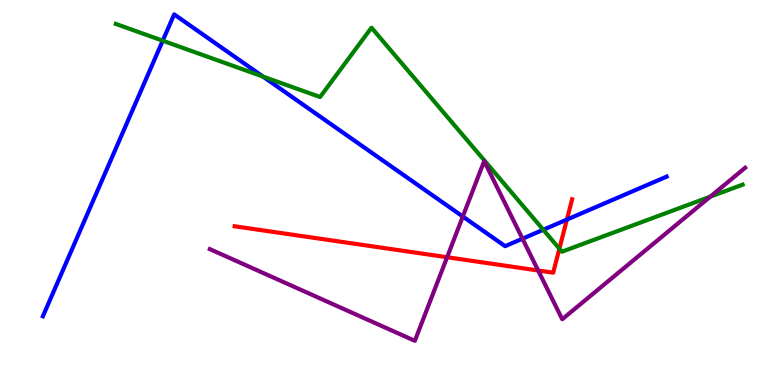[{'lines': ['blue', 'red'], 'intersections': [{'x': 7.31, 'y': 4.3}]}, {'lines': ['green', 'red'], 'intersections': [{'x': 7.22, 'y': 3.54}]}, {'lines': ['purple', 'red'], 'intersections': [{'x': 5.77, 'y': 3.32}, {'x': 6.94, 'y': 2.97}]}, {'lines': ['blue', 'green'], 'intersections': [{'x': 2.1, 'y': 8.94}, {'x': 3.39, 'y': 8.01}, {'x': 7.01, 'y': 4.03}]}, {'lines': ['blue', 'purple'], 'intersections': [{'x': 5.97, 'y': 4.38}, {'x': 6.74, 'y': 3.8}]}, {'lines': ['green', 'purple'], 'intersections': [{'x': 9.17, 'y': 4.89}]}]